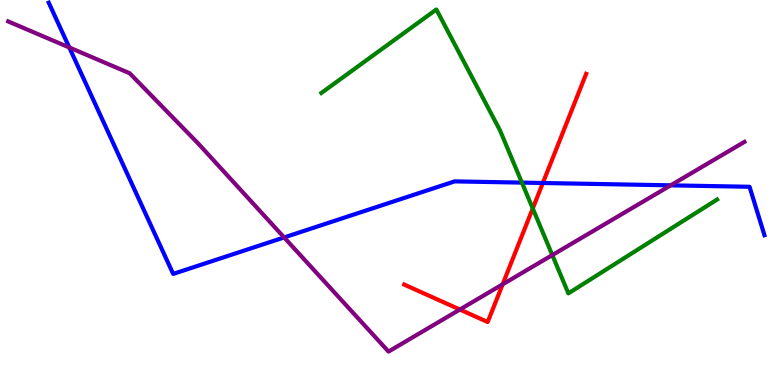[{'lines': ['blue', 'red'], 'intersections': [{'x': 7.0, 'y': 5.25}]}, {'lines': ['green', 'red'], 'intersections': [{'x': 6.87, 'y': 4.59}]}, {'lines': ['purple', 'red'], 'intersections': [{'x': 5.93, 'y': 1.96}, {'x': 6.49, 'y': 2.61}]}, {'lines': ['blue', 'green'], 'intersections': [{'x': 6.73, 'y': 5.26}]}, {'lines': ['blue', 'purple'], 'intersections': [{'x': 0.894, 'y': 8.77}, {'x': 3.67, 'y': 3.83}, {'x': 8.65, 'y': 5.19}]}, {'lines': ['green', 'purple'], 'intersections': [{'x': 7.13, 'y': 3.37}]}]